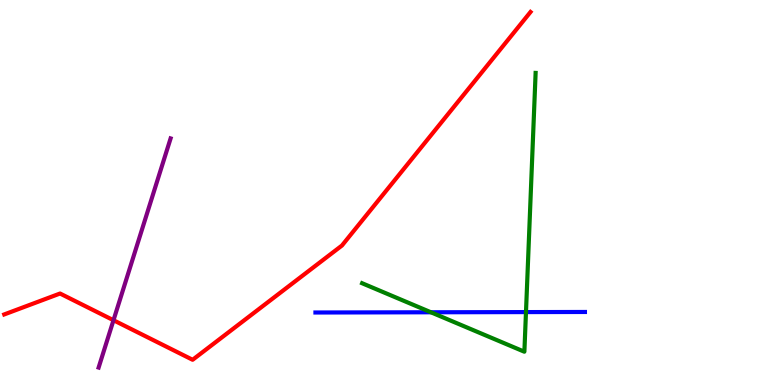[{'lines': ['blue', 'red'], 'intersections': []}, {'lines': ['green', 'red'], 'intersections': []}, {'lines': ['purple', 'red'], 'intersections': [{'x': 1.46, 'y': 1.68}]}, {'lines': ['blue', 'green'], 'intersections': [{'x': 5.56, 'y': 1.89}, {'x': 6.79, 'y': 1.89}]}, {'lines': ['blue', 'purple'], 'intersections': []}, {'lines': ['green', 'purple'], 'intersections': []}]